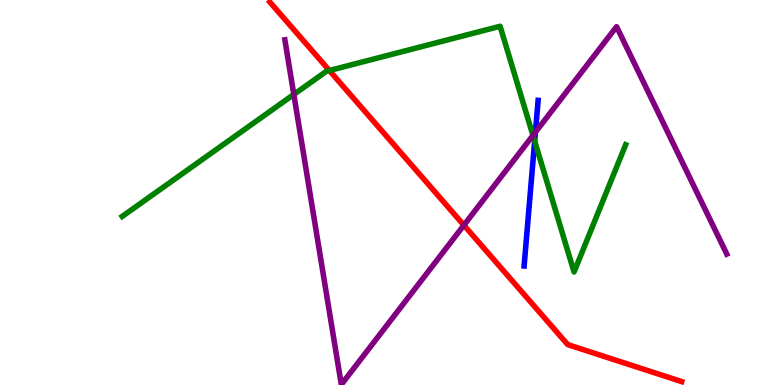[{'lines': ['blue', 'red'], 'intersections': []}, {'lines': ['green', 'red'], 'intersections': [{'x': 4.25, 'y': 8.17}]}, {'lines': ['purple', 'red'], 'intersections': [{'x': 5.99, 'y': 4.15}]}, {'lines': ['blue', 'green'], 'intersections': [{'x': 6.9, 'y': 6.33}]}, {'lines': ['blue', 'purple'], 'intersections': [{'x': 6.91, 'y': 6.57}]}, {'lines': ['green', 'purple'], 'intersections': [{'x': 3.79, 'y': 7.55}, {'x': 6.88, 'y': 6.48}]}]